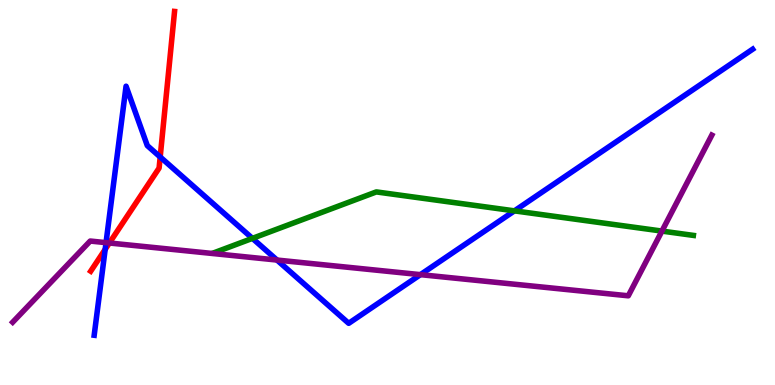[{'lines': ['blue', 'red'], 'intersections': [{'x': 1.36, 'y': 3.52}, {'x': 2.07, 'y': 5.92}]}, {'lines': ['green', 'red'], 'intersections': []}, {'lines': ['purple', 'red'], 'intersections': [{'x': 1.41, 'y': 3.69}]}, {'lines': ['blue', 'green'], 'intersections': [{'x': 3.26, 'y': 3.81}, {'x': 6.64, 'y': 4.52}]}, {'lines': ['blue', 'purple'], 'intersections': [{'x': 1.37, 'y': 3.7}, {'x': 3.57, 'y': 3.25}, {'x': 5.42, 'y': 2.87}]}, {'lines': ['green', 'purple'], 'intersections': [{'x': 8.54, 'y': 4.0}]}]